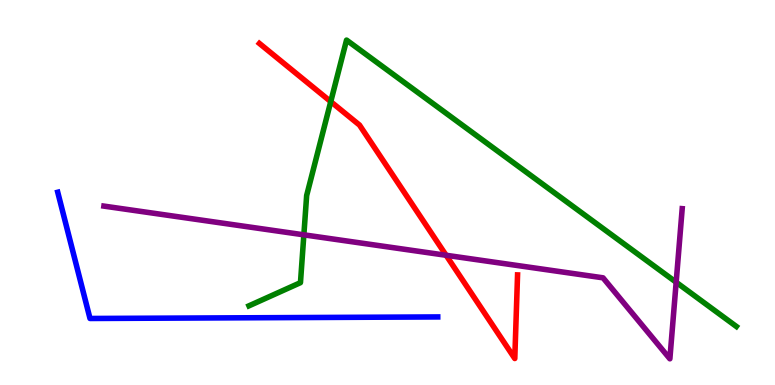[{'lines': ['blue', 'red'], 'intersections': []}, {'lines': ['green', 'red'], 'intersections': [{'x': 4.27, 'y': 7.36}]}, {'lines': ['purple', 'red'], 'intersections': [{'x': 5.76, 'y': 3.37}]}, {'lines': ['blue', 'green'], 'intersections': []}, {'lines': ['blue', 'purple'], 'intersections': []}, {'lines': ['green', 'purple'], 'intersections': [{'x': 3.92, 'y': 3.9}, {'x': 8.72, 'y': 2.67}]}]